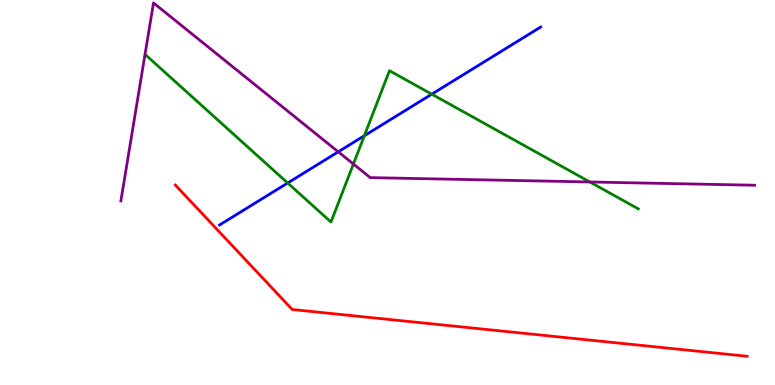[{'lines': ['blue', 'red'], 'intersections': []}, {'lines': ['green', 'red'], 'intersections': []}, {'lines': ['purple', 'red'], 'intersections': []}, {'lines': ['blue', 'green'], 'intersections': [{'x': 3.71, 'y': 5.25}, {'x': 4.7, 'y': 6.47}, {'x': 5.57, 'y': 7.55}]}, {'lines': ['blue', 'purple'], 'intersections': [{'x': 4.36, 'y': 6.06}]}, {'lines': ['green', 'purple'], 'intersections': [{'x': 4.56, 'y': 5.74}, {'x': 7.61, 'y': 5.27}]}]